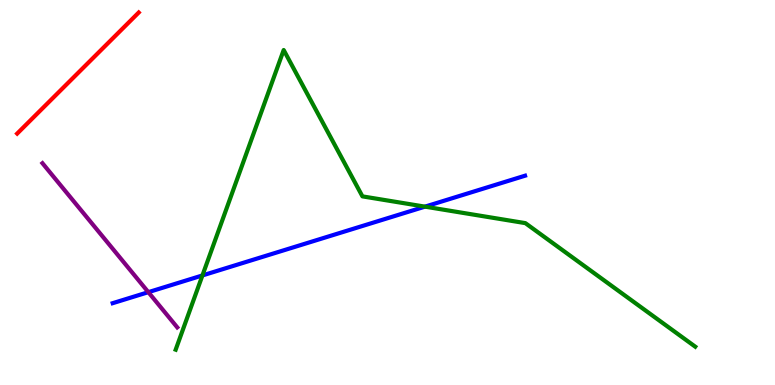[{'lines': ['blue', 'red'], 'intersections': []}, {'lines': ['green', 'red'], 'intersections': []}, {'lines': ['purple', 'red'], 'intersections': []}, {'lines': ['blue', 'green'], 'intersections': [{'x': 2.61, 'y': 2.85}, {'x': 5.48, 'y': 4.63}]}, {'lines': ['blue', 'purple'], 'intersections': [{'x': 1.91, 'y': 2.41}]}, {'lines': ['green', 'purple'], 'intersections': []}]